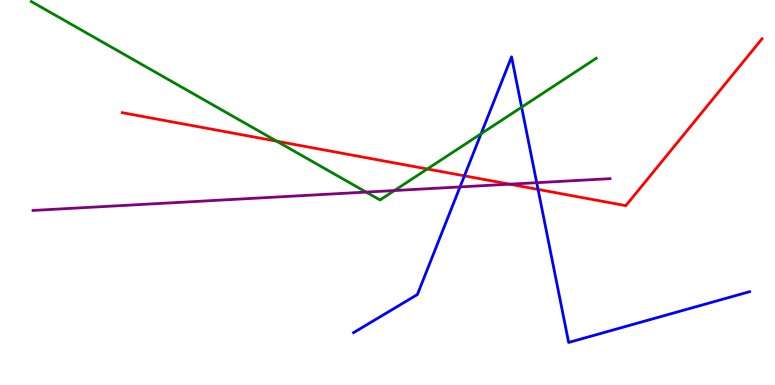[{'lines': ['blue', 'red'], 'intersections': [{'x': 5.99, 'y': 5.43}, {'x': 6.94, 'y': 5.08}]}, {'lines': ['green', 'red'], 'intersections': [{'x': 3.57, 'y': 6.33}, {'x': 5.51, 'y': 5.61}]}, {'lines': ['purple', 'red'], 'intersections': [{'x': 6.58, 'y': 5.22}]}, {'lines': ['blue', 'green'], 'intersections': [{'x': 6.21, 'y': 6.53}, {'x': 6.73, 'y': 7.22}]}, {'lines': ['blue', 'purple'], 'intersections': [{'x': 5.94, 'y': 5.14}, {'x': 6.93, 'y': 5.25}]}, {'lines': ['green', 'purple'], 'intersections': [{'x': 4.72, 'y': 5.01}, {'x': 5.09, 'y': 5.05}]}]